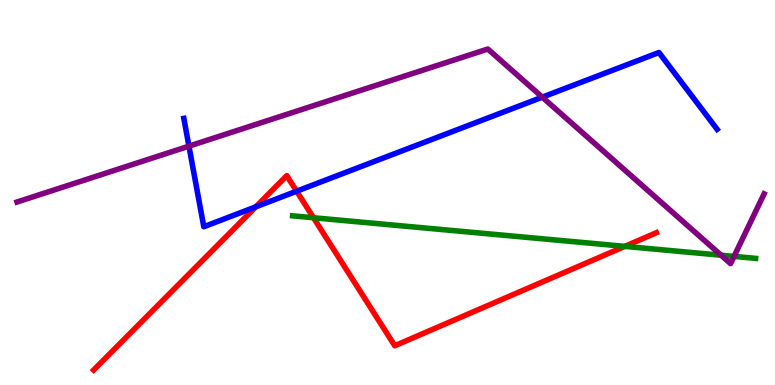[{'lines': ['blue', 'red'], 'intersections': [{'x': 3.3, 'y': 4.63}, {'x': 3.83, 'y': 5.03}]}, {'lines': ['green', 'red'], 'intersections': [{'x': 4.05, 'y': 4.34}, {'x': 8.06, 'y': 3.6}]}, {'lines': ['purple', 'red'], 'intersections': []}, {'lines': ['blue', 'green'], 'intersections': []}, {'lines': ['blue', 'purple'], 'intersections': [{'x': 2.44, 'y': 6.2}, {'x': 7.0, 'y': 7.48}]}, {'lines': ['green', 'purple'], 'intersections': [{'x': 9.3, 'y': 3.37}, {'x': 9.47, 'y': 3.34}]}]